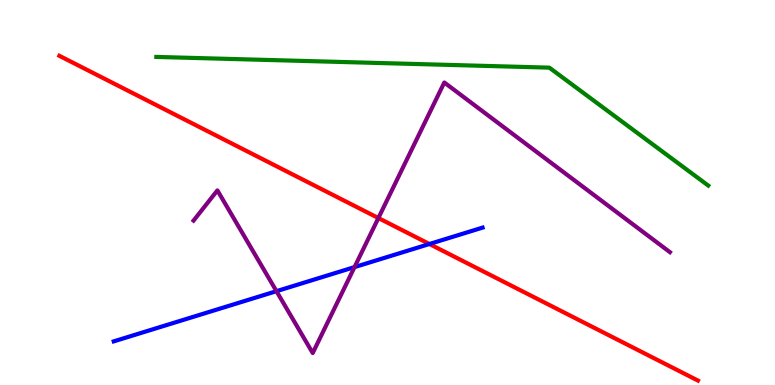[{'lines': ['blue', 'red'], 'intersections': [{'x': 5.54, 'y': 3.66}]}, {'lines': ['green', 'red'], 'intersections': []}, {'lines': ['purple', 'red'], 'intersections': [{'x': 4.88, 'y': 4.34}]}, {'lines': ['blue', 'green'], 'intersections': []}, {'lines': ['blue', 'purple'], 'intersections': [{'x': 3.57, 'y': 2.44}, {'x': 4.57, 'y': 3.06}]}, {'lines': ['green', 'purple'], 'intersections': []}]